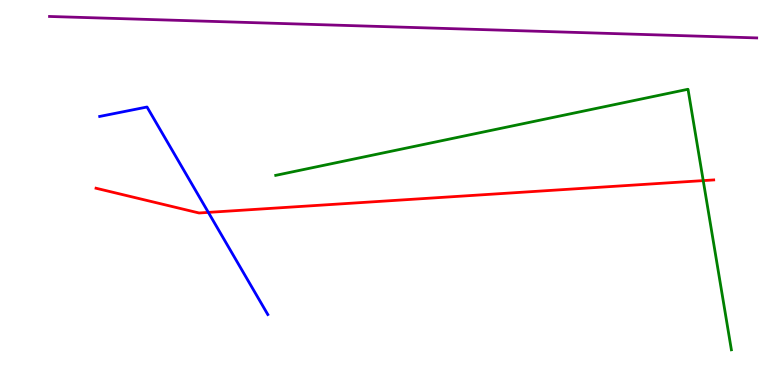[{'lines': ['blue', 'red'], 'intersections': [{'x': 2.69, 'y': 4.48}]}, {'lines': ['green', 'red'], 'intersections': [{'x': 9.07, 'y': 5.31}]}, {'lines': ['purple', 'red'], 'intersections': []}, {'lines': ['blue', 'green'], 'intersections': []}, {'lines': ['blue', 'purple'], 'intersections': []}, {'lines': ['green', 'purple'], 'intersections': []}]